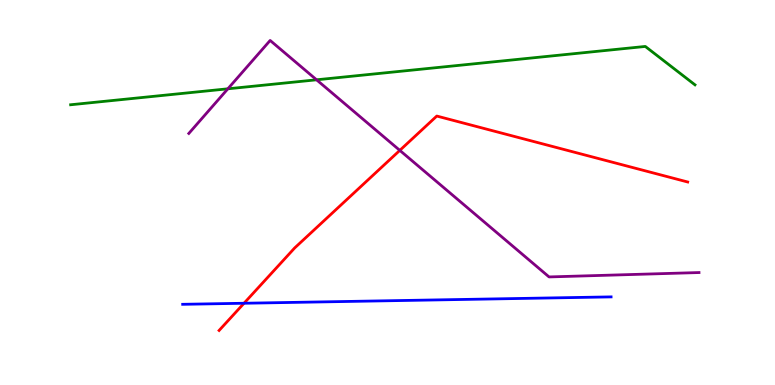[{'lines': ['blue', 'red'], 'intersections': [{'x': 3.15, 'y': 2.12}]}, {'lines': ['green', 'red'], 'intersections': []}, {'lines': ['purple', 'red'], 'intersections': [{'x': 5.16, 'y': 6.09}]}, {'lines': ['blue', 'green'], 'intersections': []}, {'lines': ['blue', 'purple'], 'intersections': []}, {'lines': ['green', 'purple'], 'intersections': [{'x': 2.94, 'y': 7.69}, {'x': 4.08, 'y': 7.93}]}]